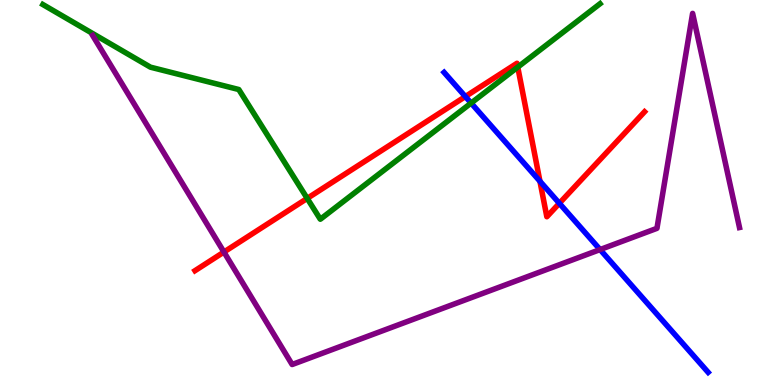[{'lines': ['blue', 'red'], 'intersections': [{'x': 6.0, 'y': 7.49}, {'x': 6.97, 'y': 5.29}, {'x': 7.22, 'y': 4.72}]}, {'lines': ['green', 'red'], 'intersections': [{'x': 3.96, 'y': 4.85}, {'x': 6.68, 'y': 8.26}]}, {'lines': ['purple', 'red'], 'intersections': [{'x': 2.89, 'y': 3.45}]}, {'lines': ['blue', 'green'], 'intersections': [{'x': 6.08, 'y': 7.32}]}, {'lines': ['blue', 'purple'], 'intersections': [{'x': 7.74, 'y': 3.52}]}, {'lines': ['green', 'purple'], 'intersections': []}]